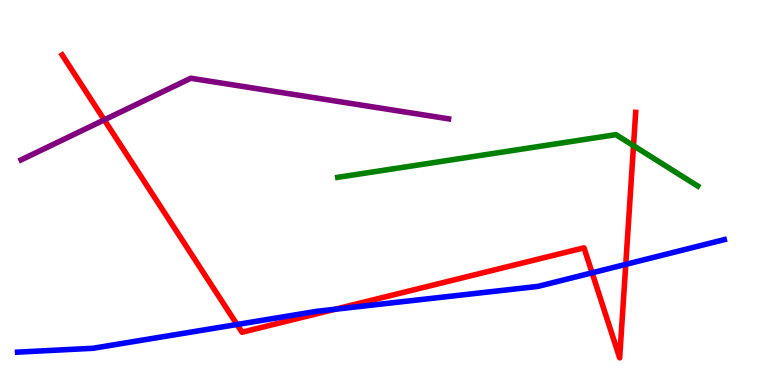[{'lines': ['blue', 'red'], 'intersections': [{'x': 3.06, 'y': 1.57}, {'x': 4.32, 'y': 1.97}, {'x': 7.64, 'y': 2.91}, {'x': 8.07, 'y': 3.13}]}, {'lines': ['green', 'red'], 'intersections': [{'x': 8.17, 'y': 6.22}]}, {'lines': ['purple', 'red'], 'intersections': [{'x': 1.35, 'y': 6.89}]}, {'lines': ['blue', 'green'], 'intersections': []}, {'lines': ['blue', 'purple'], 'intersections': []}, {'lines': ['green', 'purple'], 'intersections': []}]